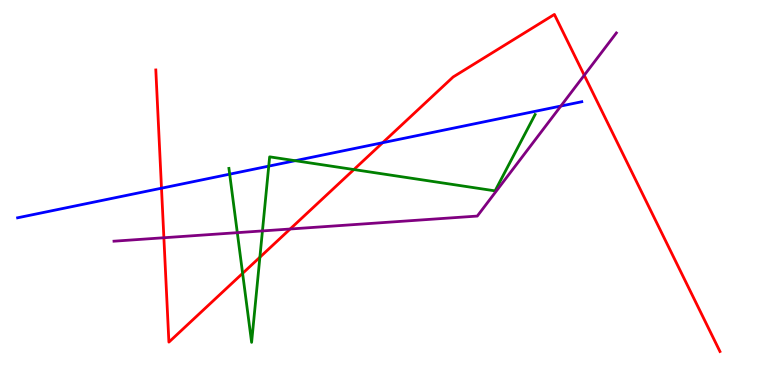[{'lines': ['blue', 'red'], 'intersections': [{'x': 2.08, 'y': 5.11}, {'x': 4.94, 'y': 6.29}]}, {'lines': ['green', 'red'], 'intersections': [{'x': 3.13, 'y': 2.9}, {'x': 3.35, 'y': 3.32}, {'x': 4.57, 'y': 5.6}]}, {'lines': ['purple', 'red'], 'intersections': [{'x': 2.11, 'y': 3.82}, {'x': 3.74, 'y': 4.05}, {'x': 7.54, 'y': 8.05}]}, {'lines': ['blue', 'green'], 'intersections': [{'x': 2.96, 'y': 5.48}, {'x': 3.47, 'y': 5.68}, {'x': 3.81, 'y': 5.83}]}, {'lines': ['blue', 'purple'], 'intersections': [{'x': 7.24, 'y': 7.25}]}, {'lines': ['green', 'purple'], 'intersections': [{'x': 3.06, 'y': 3.96}, {'x': 3.39, 'y': 4.0}]}]